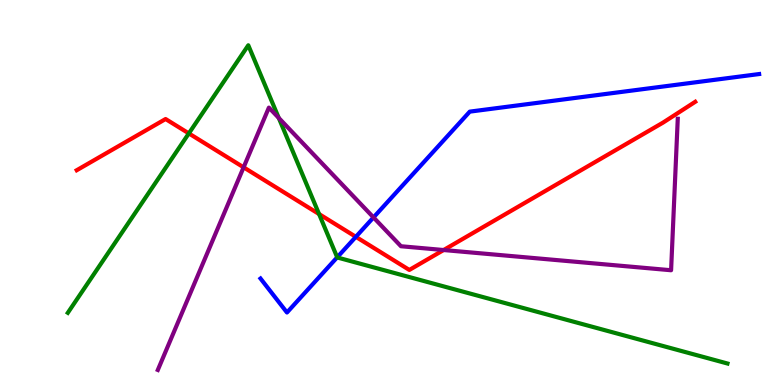[{'lines': ['blue', 'red'], 'intersections': [{'x': 4.59, 'y': 3.85}]}, {'lines': ['green', 'red'], 'intersections': [{'x': 2.44, 'y': 6.53}, {'x': 4.12, 'y': 4.44}]}, {'lines': ['purple', 'red'], 'intersections': [{'x': 3.14, 'y': 5.65}, {'x': 5.72, 'y': 3.51}]}, {'lines': ['blue', 'green'], 'intersections': [{'x': 4.35, 'y': 3.32}]}, {'lines': ['blue', 'purple'], 'intersections': [{'x': 4.82, 'y': 4.35}]}, {'lines': ['green', 'purple'], 'intersections': [{'x': 3.6, 'y': 6.94}]}]